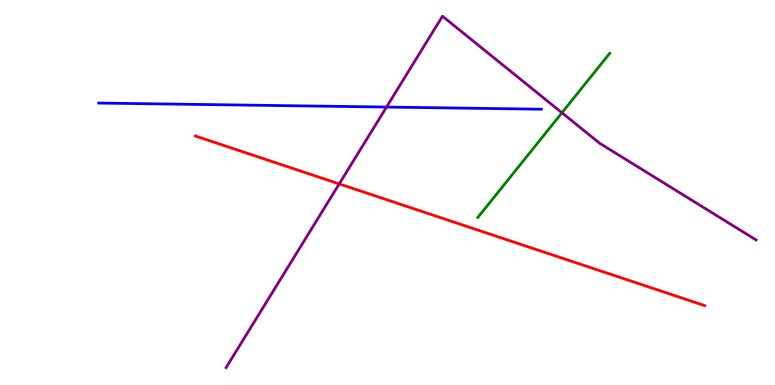[{'lines': ['blue', 'red'], 'intersections': []}, {'lines': ['green', 'red'], 'intersections': []}, {'lines': ['purple', 'red'], 'intersections': [{'x': 4.38, 'y': 5.22}]}, {'lines': ['blue', 'green'], 'intersections': []}, {'lines': ['blue', 'purple'], 'intersections': [{'x': 4.99, 'y': 7.22}]}, {'lines': ['green', 'purple'], 'intersections': [{'x': 7.25, 'y': 7.07}]}]